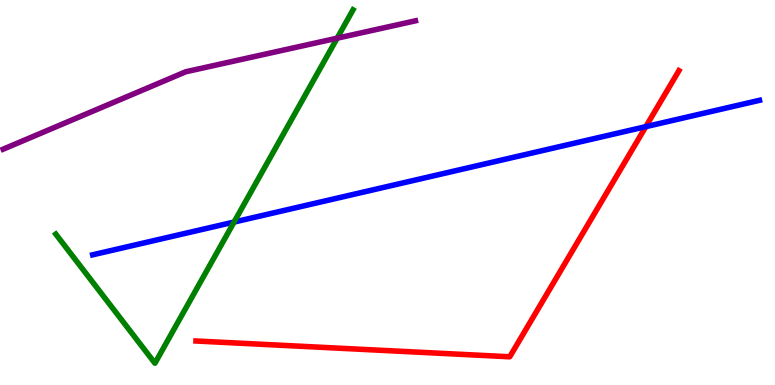[{'lines': ['blue', 'red'], 'intersections': [{'x': 8.33, 'y': 6.71}]}, {'lines': ['green', 'red'], 'intersections': []}, {'lines': ['purple', 'red'], 'intersections': []}, {'lines': ['blue', 'green'], 'intersections': [{'x': 3.02, 'y': 4.23}]}, {'lines': ['blue', 'purple'], 'intersections': []}, {'lines': ['green', 'purple'], 'intersections': [{'x': 4.35, 'y': 9.01}]}]